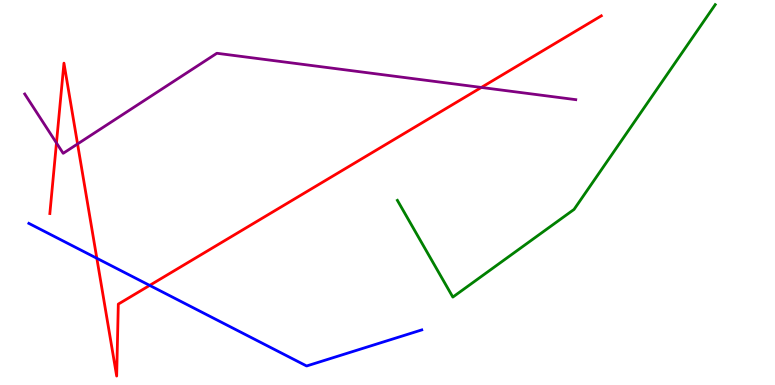[{'lines': ['blue', 'red'], 'intersections': [{'x': 1.25, 'y': 3.29}, {'x': 1.93, 'y': 2.59}]}, {'lines': ['green', 'red'], 'intersections': []}, {'lines': ['purple', 'red'], 'intersections': [{'x': 0.729, 'y': 6.29}, {'x': 1.0, 'y': 6.26}, {'x': 6.21, 'y': 7.73}]}, {'lines': ['blue', 'green'], 'intersections': []}, {'lines': ['blue', 'purple'], 'intersections': []}, {'lines': ['green', 'purple'], 'intersections': []}]